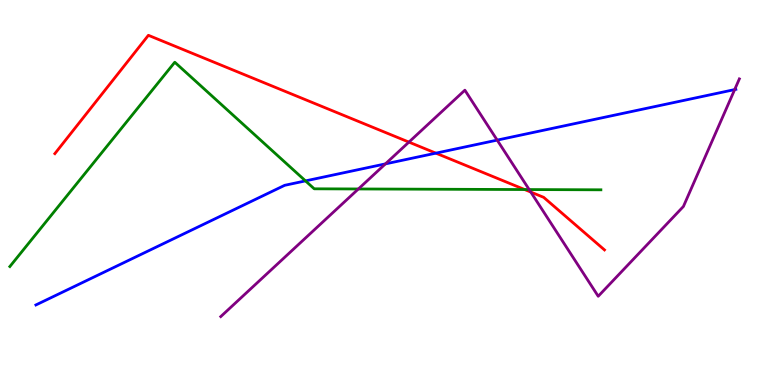[{'lines': ['blue', 'red'], 'intersections': [{'x': 5.62, 'y': 6.02}]}, {'lines': ['green', 'red'], 'intersections': [{'x': 6.77, 'y': 5.08}]}, {'lines': ['purple', 'red'], 'intersections': [{'x': 5.28, 'y': 6.31}, {'x': 6.85, 'y': 5.01}]}, {'lines': ['blue', 'green'], 'intersections': [{'x': 3.94, 'y': 5.3}]}, {'lines': ['blue', 'purple'], 'intersections': [{'x': 4.97, 'y': 5.74}, {'x': 6.42, 'y': 6.36}, {'x': 9.48, 'y': 7.67}]}, {'lines': ['green', 'purple'], 'intersections': [{'x': 4.62, 'y': 5.09}, {'x': 6.83, 'y': 5.08}]}]